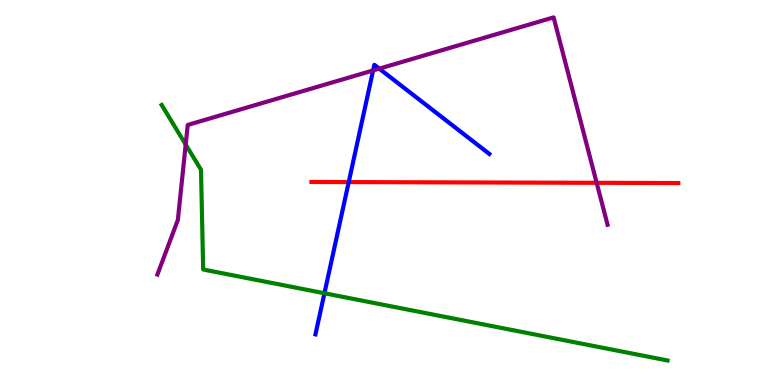[{'lines': ['blue', 'red'], 'intersections': [{'x': 4.5, 'y': 5.27}]}, {'lines': ['green', 'red'], 'intersections': []}, {'lines': ['purple', 'red'], 'intersections': [{'x': 7.7, 'y': 5.25}]}, {'lines': ['blue', 'green'], 'intersections': [{'x': 4.19, 'y': 2.38}]}, {'lines': ['blue', 'purple'], 'intersections': [{'x': 4.81, 'y': 8.17}, {'x': 4.89, 'y': 8.22}]}, {'lines': ['green', 'purple'], 'intersections': [{'x': 2.4, 'y': 6.25}]}]